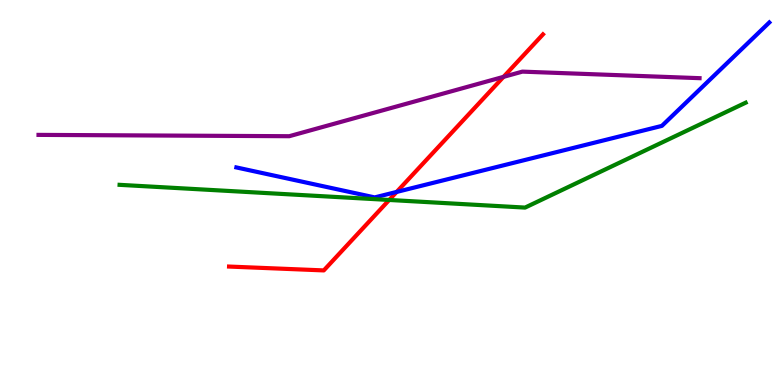[{'lines': ['blue', 'red'], 'intersections': [{'x': 5.12, 'y': 5.01}]}, {'lines': ['green', 'red'], 'intersections': [{'x': 5.02, 'y': 4.81}]}, {'lines': ['purple', 'red'], 'intersections': [{'x': 6.5, 'y': 8.0}]}, {'lines': ['blue', 'green'], 'intersections': []}, {'lines': ['blue', 'purple'], 'intersections': []}, {'lines': ['green', 'purple'], 'intersections': []}]